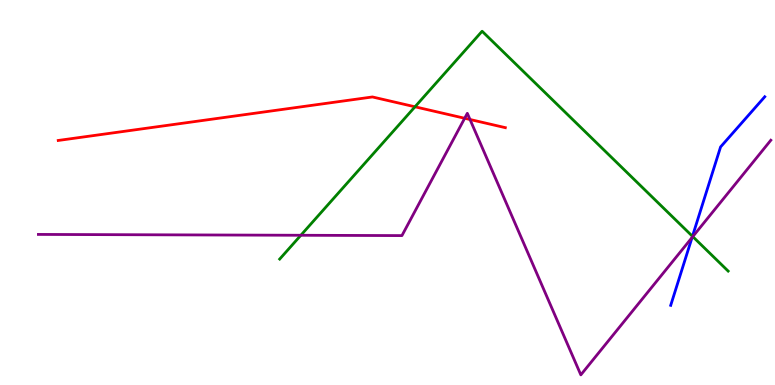[{'lines': ['blue', 'red'], 'intersections': []}, {'lines': ['green', 'red'], 'intersections': [{'x': 5.35, 'y': 7.23}]}, {'lines': ['purple', 'red'], 'intersections': [{'x': 6.0, 'y': 6.93}, {'x': 6.06, 'y': 6.9}]}, {'lines': ['blue', 'green'], 'intersections': [{'x': 8.93, 'y': 3.86}]}, {'lines': ['blue', 'purple'], 'intersections': [{'x': 8.93, 'y': 3.83}]}, {'lines': ['green', 'purple'], 'intersections': [{'x': 3.88, 'y': 3.89}, {'x': 8.94, 'y': 3.85}]}]